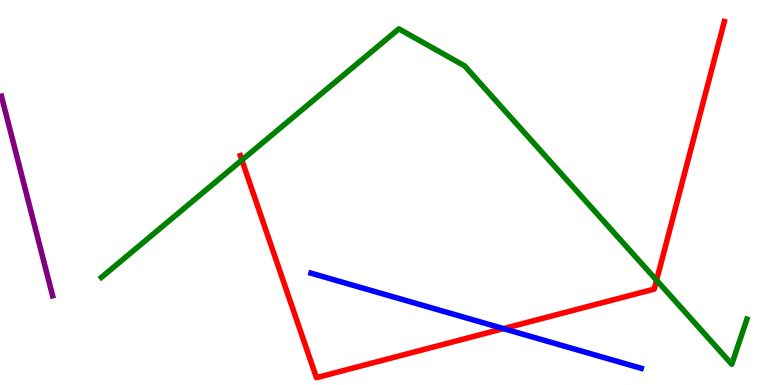[{'lines': ['blue', 'red'], 'intersections': [{'x': 6.5, 'y': 1.46}]}, {'lines': ['green', 'red'], 'intersections': [{'x': 3.12, 'y': 5.84}, {'x': 8.47, 'y': 2.72}]}, {'lines': ['purple', 'red'], 'intersections': []}, {'lines': ['blue', 'green'], 'intersections': []}, {'lines': ['blue', 'purple'], 'intersections': []}, {'lines': ['green', 'purple'], 'intersections': []}]